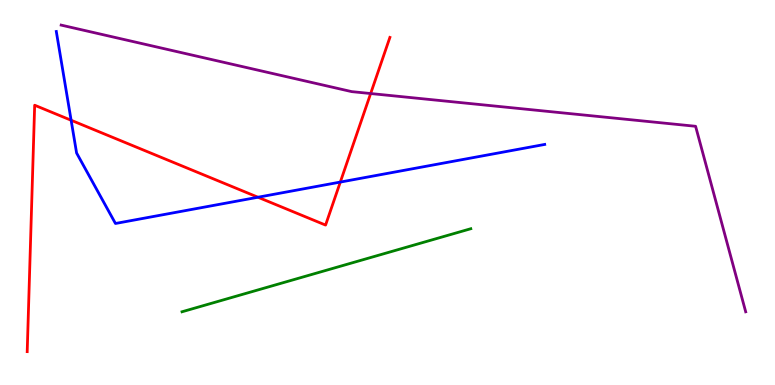[{'lines': ['blue', 'red'], 'intersections': [{'x': 0.918, 'y': 6.88}, {'x': 3.33, 'y': 4.88}, {'x': 4.39, 'y': 5.27}]}, {'lines': ['green', 'red'], 'intersections': []}, {'lines': ['purple', 'red'], 'intersections': [{'x': 4.78, 'y': 7.57}]}, {'lines': ['blue', 'green'], 'intersections': []}, {'lines': ['blue', 'purple'], 'intersections': []}, {'lines': ['green', 'purple'], 'intersections': []}]